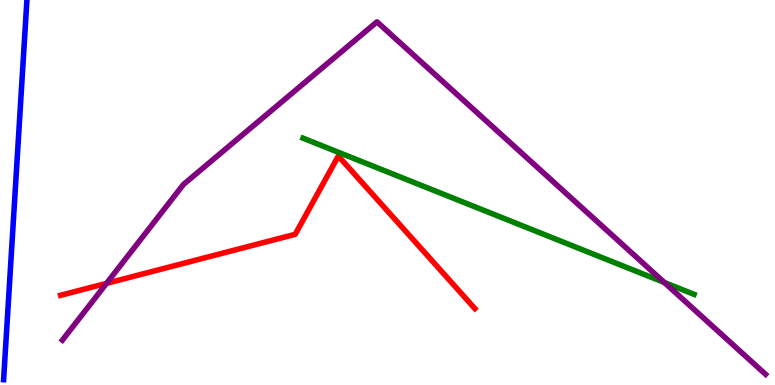[{'lines': ['blue', 'red'], 'intersections': []}, {'lines': ['green', 'red'], 'intersections': []}, {'lines': ['purple', 'red'], 'intersections': [{'x': 1.37, 'y': 2.64}]}, {'lines': ['blue', 'green'], 'intersections': []}, {'lines': ['blue', 'purple'], 'intersections': []}, {'lines': ['green', 'purple'], 'intersections': [{'x': 8.57, 'y': 2.66}]}]